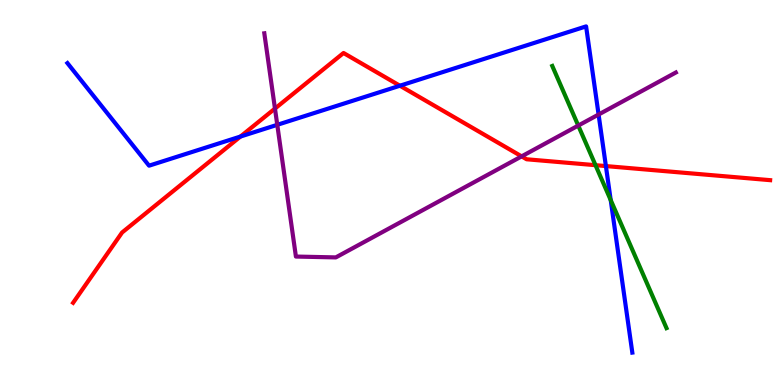[{'lines': ['blue', 'red'], 'intersections': [{'x': 3.1, 'y': 6.45}, {'x': 5.16, 'y': 7.77}, {'x': 7.82, 'y': 5.69}]}, {'lines': ['green', 'red'], 'intersections': [{'x': 7.68, 'y': 5.71}]}, {'lines': ['purple', 'red'], 'intersections': [{'x': 3.55, 'y': 7.18}, {'x': 6.73, 'y': 5.94}]}, {'lines': ['blue', 'green'], 'intersections': [{'x': 7.88, 'y': 4.8}]}, {'lines': ['blue', 'purple'], 'intersections': [{'x': 3.58, 'y': 6.76}, {'x': 7.72, 'y': 7.03}]}, {'lines': ['green', 'purple'], 'intersections': [{'x': 7.46, 'y': 6.74}]}]